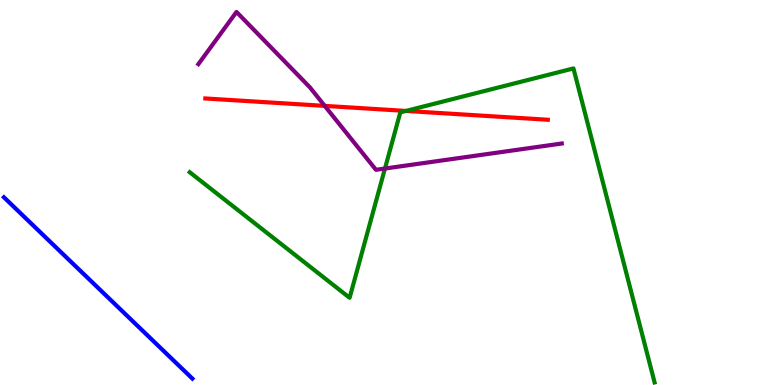[{'lines': ['blue', 'red'], 'intersections': []}, {'lines': ['green', 'red'], 'intersections': [{'x': 5.24, 'y': 7.12}]}, {'lines': ['purple', 'red'], 'intersections': [{'x': 4.19, 'y': 7.25}]}, {'lines': ['blue', 'green'], 'intersections': []}, {'lines': ['blue', 'purple'], 'intersections': []}, {'lines': ['green', 'purple'], 'intersections': [{'x': 4.97, 'y': 5.62}]}]